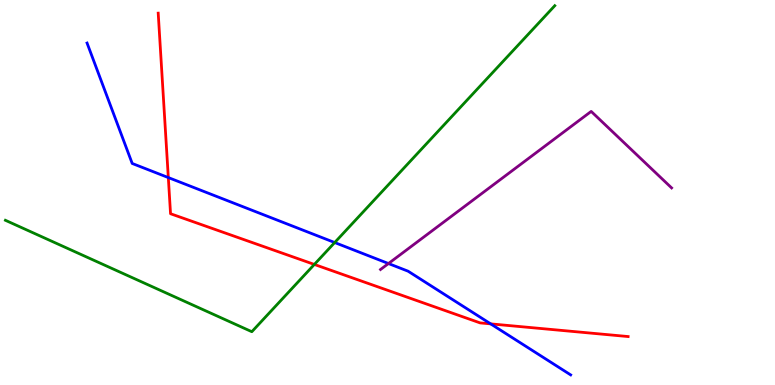[{'lines': ['blue', 'red'], 'intersections': [{'x': 2.17, 'y': 5.39}, {'x': 6.33, 'y': 1.59}]}, {'lines': ['green', 'red'], 'intersections': [{'x': 4.06, 'y': 3.13}]}, {'lines': ['purple', 'red'], 'intersections': []}, {'lines': ['blue', 'green'], 'intersections': [{'x': 4.32, 'y': 3.7}]}, {'lines': ['blue', 'purple'], 'intersections': [{'x': 5.01, 'y': 3.15}]}, {'lines': ['green', 'purple'], 'intersections': []}]